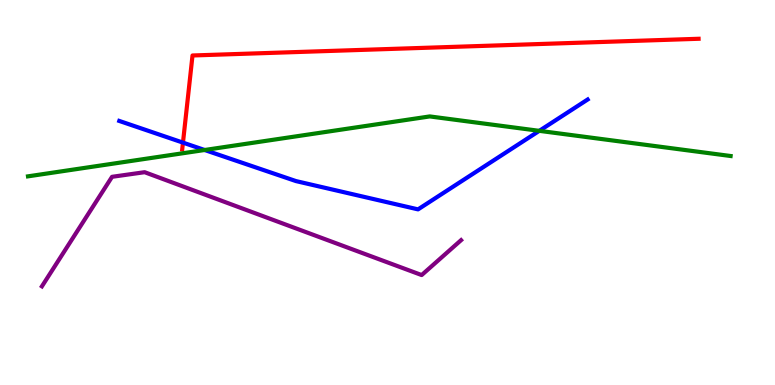[{'lines': ['blue', 'red'], 'intersections': [{'x': 2.36, 'y': 6.3}]}, {'lines': ['green', 'red'], 'intersections': []}, {'lines': ['purple', 'red'], 'intersections': []}, {'lines': ['blue', 'green'], 'intersections': [{'x': 2.64, 'y': 6.1}, {'x': 6.96, 'y': 6.6}]}, {'lines': ['blue', 'purple'], 'intersections': []}, {'lines': ['green', 'purple'], 'intersections': []}]